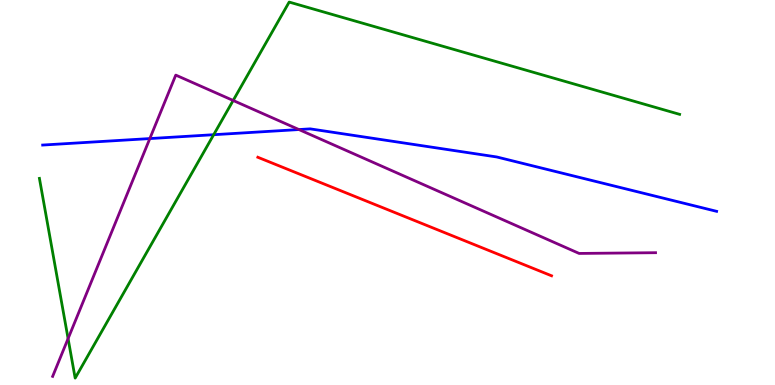[{'lines': ['blue', 'red'], 'intersections': []}, {'lines': ['green', 'red'], 'intersections': []}, {'lines': ['purple', 'red'], 'intersections': []}, {'lines': ['blue', 'green'], 'intersections': [{'x': 2.76, 'y': 6.5}]}, {'lines': ['blue', 'purple'], 'intersections': [{'x': 1.93, 'y': 6.4}, {'x': 3.86, 'y': 6.64}]}, {'lines': ['green', 'purple'], 'intersections': [{'x': 0.879, 'y': 1.21}, {'x': 3.01, 'y': 7.39}]}]